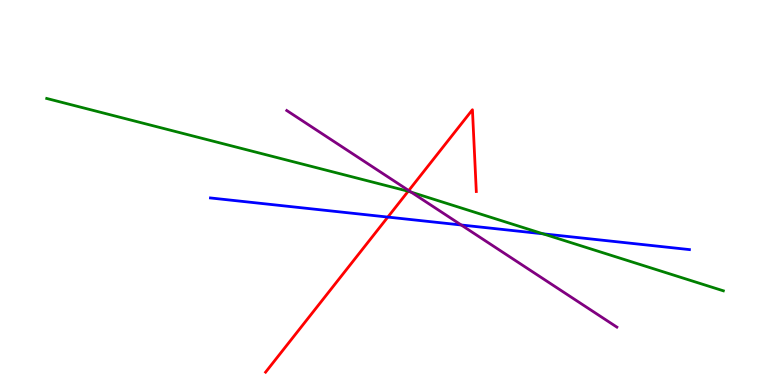[{'lines': ['blue', 'red'], 'intersections': [{'x': 5.0, 'y': 4.36}]}, {'lines': ['green', 'red'], 'intersections': [{'x': 5.27, 'y': 5.03}]}, {'lines': ['purple', 'red'], 'intersections': [{'x': 5.27, 'y': 5.05}]}, {'lines': ['blue', 'green'], 'intersections': [{'x': 7.01, 'y': 3.93}]}, {'lines': ['blue', 'purple'], 'intersections': [{'x': 5.95, 'y': 4.16}]}, {'lines': ['green', 'purple'], 'intersections': [{'x': 5.31, 'y': 5.01}]}]